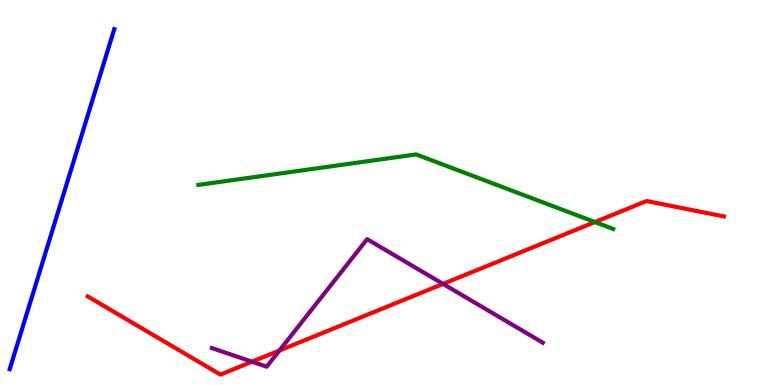[{'lines': ['blue', 'red'], 'intersections': []}, {'lines': ['green', 'red'], 'intersections': [{'x': 7.68, 'y': 4.23}]}, {'lines': ['purple', 'red'], 'intersections': [{'x': 3.25, 'y': 0.605}, {'x': 3.61, 'y': 0.894}, {'x': 5.72, 'y': 2.63}]}, {'lines': ['blue', 'green'], 'intersections': []}, {'lines': ['blue', 'purple'], 'intersections': []}, {'lines': ['green', 'purple'], 'intersections': []}]